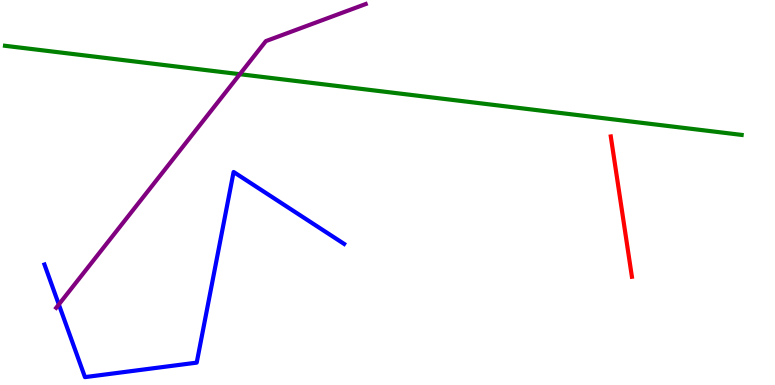[{'lines': ['blue', 'red'], 'intersections': []}, {'lines': ['green', 'red'], 'intersections': []}, {'lines': ['purple', 'red'], 'intersections': []}, {'lines': ['blue', 'green'], 'intersections': []}, {'lines': ['blue', 'purple'], 'intersections': [{'x': 0.759, 'y': 2.09}]}, {'lines': ['green', 'purple'], 'intersections': [{'x': 3.1, 'y': 8.07}]}]